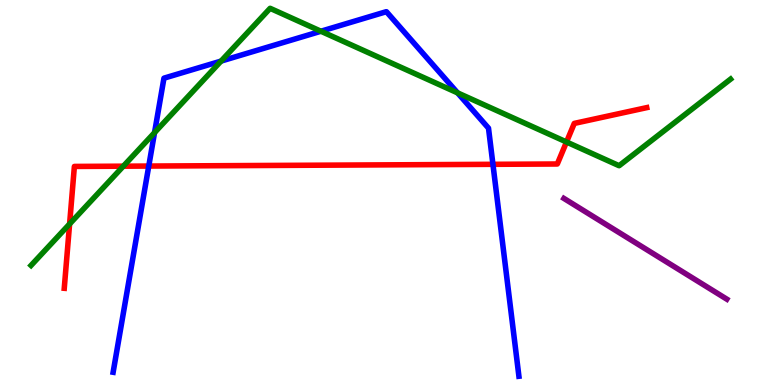[{'lines': ['blue', 'red'], 'intersections': [{'x': 1.92, 'y': 5.69}, {'x': 6.36, 'y': 5.73}]}, {'lines': ['green', 'red'], 'intersections': [{'x': 0.898, 'y': 4.18}, {'x': 1.59, 'y': 5.68}, {'x': 7.31, 'y': 6.31}]}, {'lines': ['purple', 'red'], 'intersections': []}, {'lines': ['blue', 'green'], 'intersections': [{'x': 1.99, 'y': 6.56}, {'x': 2.85, 'y': 8.41}, {'x': 4.14, 'y': 9.19}, {'x': 5.9, 'y': 7.59}]}, {'lines': ['blue', 'purple'], 'intersections': []}, {'lines': ['green', 'purple'], 'intersections': []}]